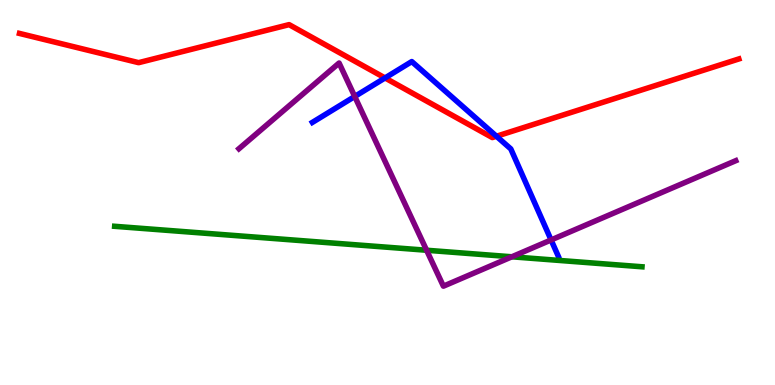[{'lines': ['blue', 'red'], 'intersections': [{'x': 4.97, 'y': 7.98}, {'x': 6.41, 'y': 6.46}]}, {'lines': ['green', 'red'], 'intersections': []}, {'lines': ['purple', 'red'], 'intersections': []}, {'lines': ['blue', 'green'], 'intersections': []}, {'lines': ['blue', 'purple'], 'intersections': [{'x': 4.58, 'y': 7.49}, {'x': 7.11, 'y': 3.77}]}, {'lines': ['green', 'purple'], 'intersections': [{'x': 5.5, 'y': 3.5}, {'x': 6.6, 'y': 3.33}]}]